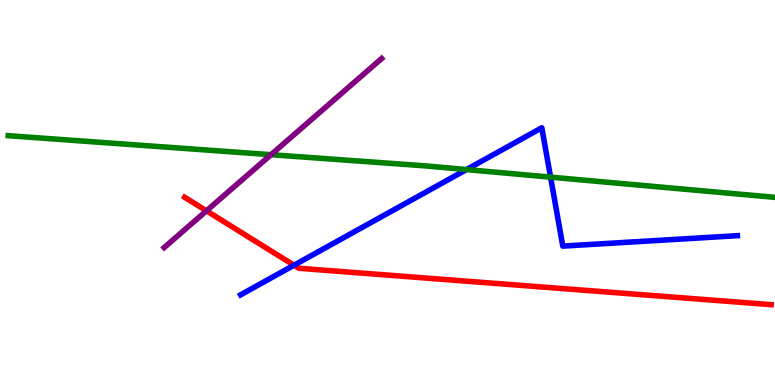[{'lines': ['blue', 'red'], 'intersections': [{'x': 3.79, 'y': 3.11}]}, {'lines': ['green', 'red'], 'intersections': []}, {'lines': ['purple', 'red'], 'intersections': [{'x': 2.66, 'y': 4.52}]}, {'lines': ['blue', 'green'], 'intersections': [{'x': 6.02, 'y': 5.6}, {'x': 7.1, 'y': 5.4}]}, {'lines': ['blue', 'purple'], 'intersections': []}, {'lines': ['green', 'purple'], 'intersections': [{'x': 3.5, 'y': 5.98}]}]